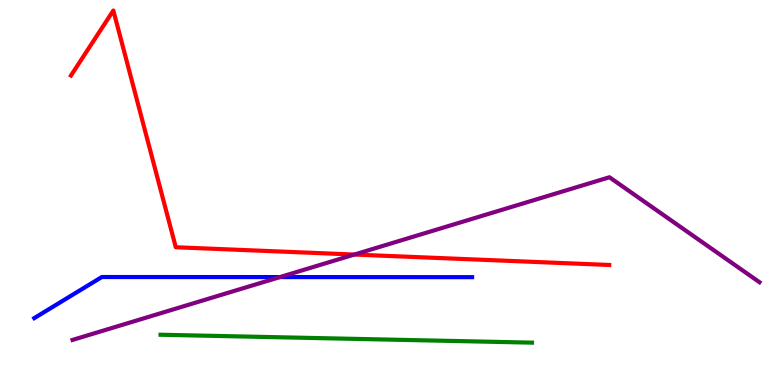[{'lines': ['blue', 'red'], 'intersections': []}, {'lines': ['green', 'red'], 'intersections': []}, {'lines': ['purple', 'red'], 'intersections': [{'x': 4.57, 'y': 3.39}]}, {'lines': ['blue', 'green'], 'intersections': []}, {'lines': ['blue', 'purple'], 'intersections': [{'x': 3.61, 'y': 2.8}]}, {'lines': ['green', 'purple'], 'intersections': []}]